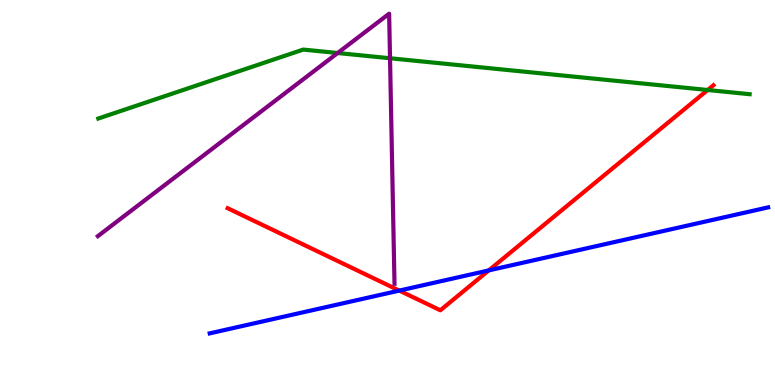[{'lines': ['blue', 'red'], 'intersections': [{'x': 5.15, 'y': 2.45}, {'x': 6.31, 'y': 2.98}]}, {'lines': ['green', 'red'], 'intersections': [{'x': 9.13, 'y': 7.66}]}, {'lines': ['purple', 'red'], 'intersections': []}, {'lines': ['blue', 'green'], 'intersections': []}, {'lines': ['blue', 'purple'], 'intersections': []}, {'lines': ['green', 'purple'], 'intersections': [{'x': 4.36, 'y': 8.62}, {'x': 5.03, 'y': 8.49}]}]